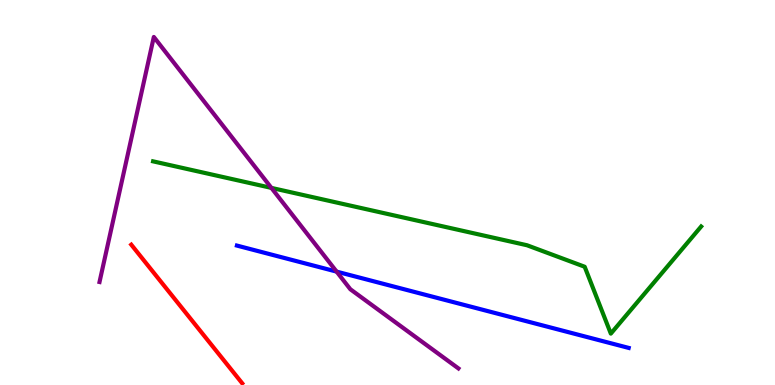[{'lines': ['blue', 'red'], 'intersections': []}, {'lines': ['green', 'red'], 'intersections': []}, {'lines': ['purple', 'red'], 'intersections': []}, {'lines': ['blue', 'green'], 'intersections': []}, {'lines': ['blue', 'purple'], 'intersections': [{'x': 4.34, 'y': 2.95}]}, {'lines': ['green', 'purple'], 'intersections': [{'x': 3.5, 'y': 5.12}]}]